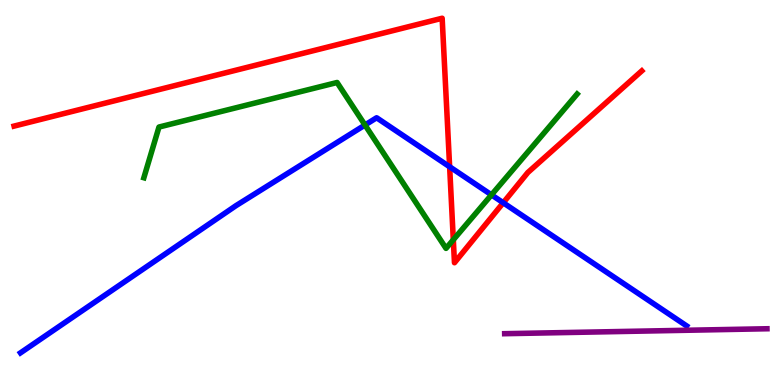[{'lines': ['blue', 'red'], 'intersections': [{'x': 5.8, 'y': 5.67}, {'x': 6.49, 'y': 4.73}]}, {'lines': ['green', 'red'], 'intersections': [{'x': 5.85, 'y': 3.77}]}, {'lines': ['purple', 'red'], 'intersections': []}, {'lines': ['blue', 'green'], 'intersections': [{'x': 4.71, 'y': 6.75}, {'x': 6.34, 'y': 4.94}]}, {'lines': ['blue', 'purple'], 'intersections': []}, {'lines': ['green', 'purple'], 'intersections': []}]